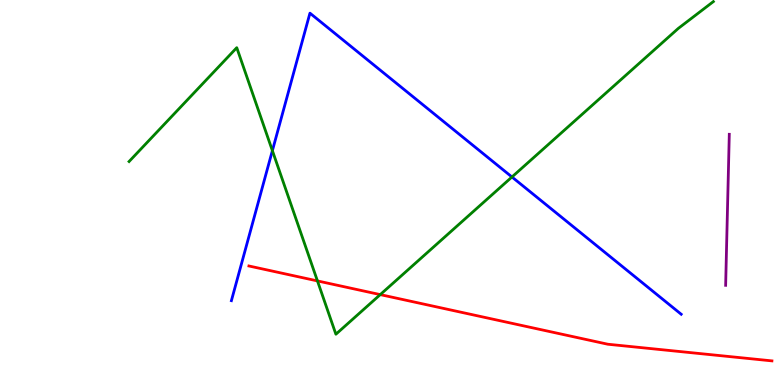[{'lines': ['blue', 'red'], 'intersections': []}, {'lines': ['green', 'red'], 'intersections': [{'x': 4.1, 'y': 2.7}, {'x': 4.91, 'y': 2.35}]}, {'lines': ['purple', 'red'], 'intersections': []}, {'lines': ['blue', 'green'], 'intersections': [{'x': 3.51, 'y': 6.09}, {'x': 6.61, 'y': 5.4}]}, {'lines': ['blue', 'purple'], 'intersections': []}, {'lines': ['green', 'purple'], 'intersections': []}]